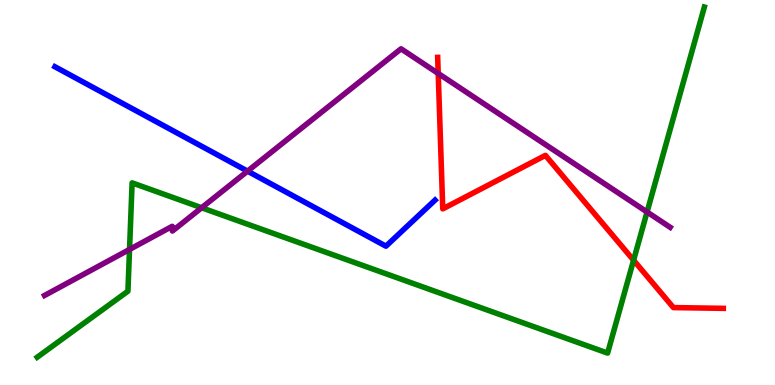[{'lines': ['blue', 'red'], 'intersections': []}, {'lines': ['green', 'red'], 'intersections': [{'x': 8.18, 'y': 3.24}]}, {'lines': ['purple', 'red'], 'intersections': [{'x': 5.65, 'y': 8.09}]}, {'lines': ['blue', 'green'], 'intersections': []}, {'lines': ['blue', 'purple'], 'intersections': [{'x': 3.19, 'y': 5.55}]}, {'lines': ['green', 'purple'], 'intersections': [{'x': 1.67, 'y': 3.52}, {'x': 2.6, 'y': 4.6}, {'x': 8.35, 'y': 4.49}]}]